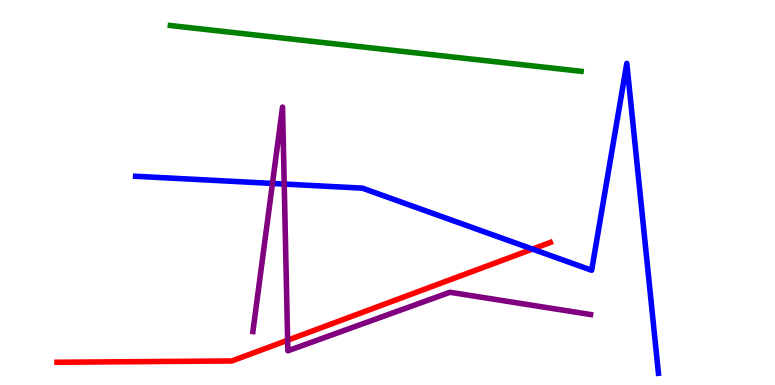[{'lines': ['blue', 'red'], 'intersections': [{'x': 6.87, 'y': 3.53}]}, {'lines': ['green', 'red'], 'intersections': []}, {'lines': ['purple', 'red'], 'intersections': [{'x': 3.71, 'y': 1.16}]}, {'lines': ['blue', 'green'], 'intersections': []}, {'lines': ['blue', 'purple'], 'intersections': [{'x': 3.52, 'y': 5.24}, {'x': 3.67, 'y': 5.22}]}, {'lines': ['green', 'purple'], 'intersections': []}]